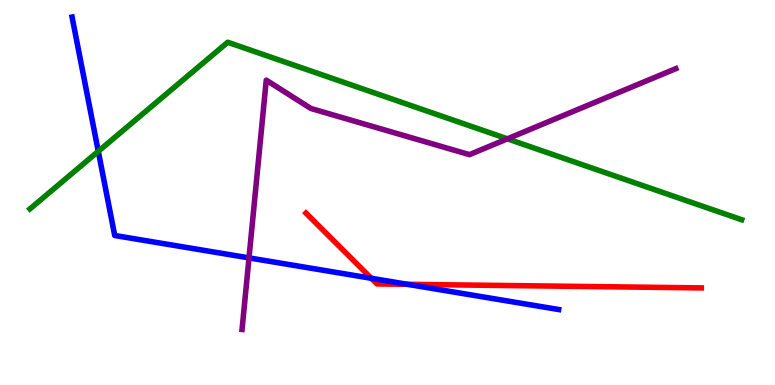[{'lines': ['blue', 'red'], 'intersections': [{'x': 4.79, 'y': 2.77}, {'x': 5.26, 'y': 2.62}]}, {'lines': ['green', 'red'], 'intersections': []}, {'lines': ['purple', 'red'], 'intersections': []}, {'lines': ['blue', 'green'], 'intersections': [{'x': 1.27, 'y': 6.07}]}, {'lines': ['blue', 'purple'], 'intersections': [{'x': 3.21, 'y': 3.3}]}, {'lines': ['green', 'purple'], 'intersections': [{'x': 6.55, 'y': 6.39}]}]